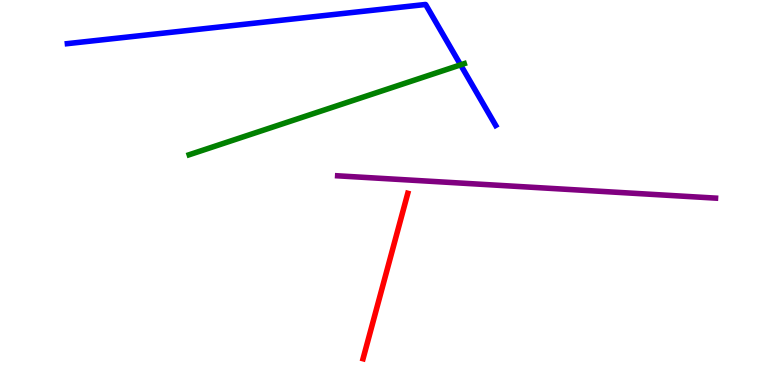[{'lines': ['blue', 'red'], 'intersections': []}, {'lines': ['green', 'red'], 'intersections': []}, {'lines': ['purple', 'red'], 'intersections': []}, {'lines': ['blue', 'green'], 'intersections': [{'x': 5.94, 'y': 8.32}]}, {'lines': ['blue', 'purple'], 'intersections': []}, {'lines': ['green', 'purple'], 'intersections': []}]